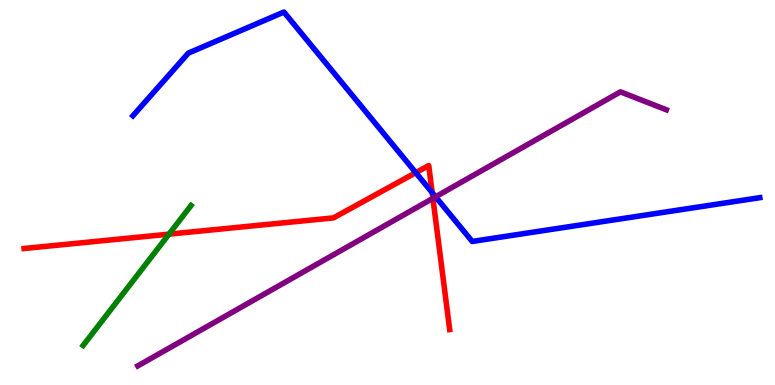[{'lines': ['blue', 'red'], 'intersections': [{'x': 5.36, 'y': 5.52}, {'x': 5.58, 'y': 5.0}]}, {'lines': ['green', 'red'], 'intersections': [{'x': 2.18, 'y': 3.92}]}, {'lines': ['purple', 'red'], 'intersections': [{'x': 5.59, 'y': 4.85}]}, {'lines': ['blue', 'green'], 'intersections': []}, {'lines': ['blue', 'purple'], 'intersections': [{'x': 5.62, 'y': 4.89}]}, {'lines': ['green', 'purple'], 'intersections': []}]